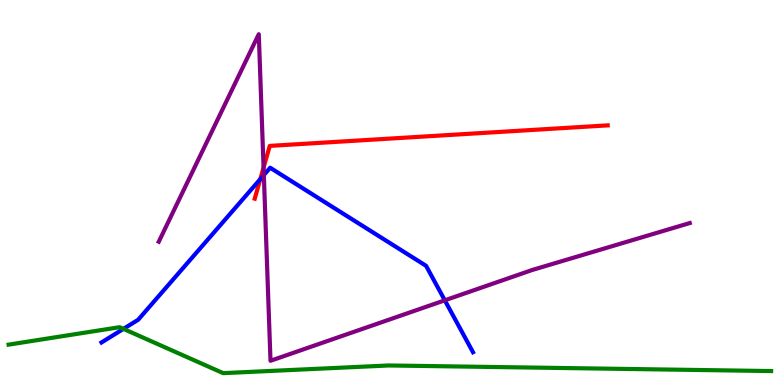[{'lines': ['blue', 'red'], 'intersections': [{'x': 3.36, 'y': 5.35}]}, {'lines': ['green', 'red'], 'intersections': []}, {'lines': ['purple', 'red'], 'intersections': [{'x': 3.4, 'y': 5.65}]}, {'lines': ['blue', 'green'], 'intersections': [{'x': 1.59, 'y': 1.46}]}, {'lines': ['blue', 'purple'], 'intersections': [{'x': 3.4, 'y': 5.45}, {'x': 5.74, 'y': 2.2}]}, {'lines': ['green', 'purple'], 'intersections': []}]